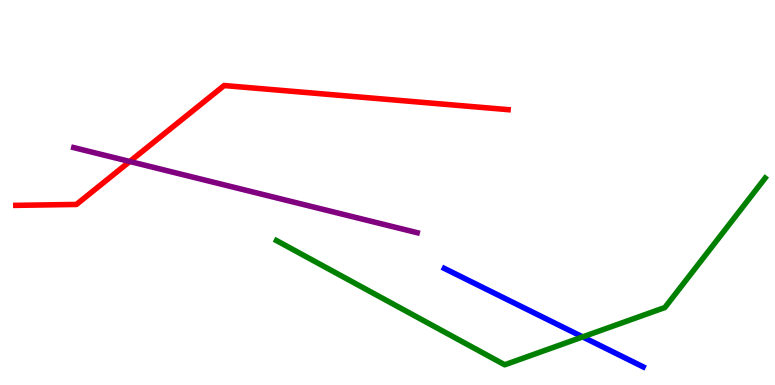[{'lines': ['blue', 'red'], 'intersections': []}, {'lines': ['green', 'red'], 'intersections': []}, {'lines': ['purple', 'red'], 'intersections': [{'x': 1.67, 'y': 5.81}]}, {'lines': ['blue', 'green'], 'intersections': [{'x': 7.52, 'y': 1.25}]}, {'lines': ['blue', 'purple'], 'intersections': []}, {'lines': ['green', 'purple'], 'intersections': []}]